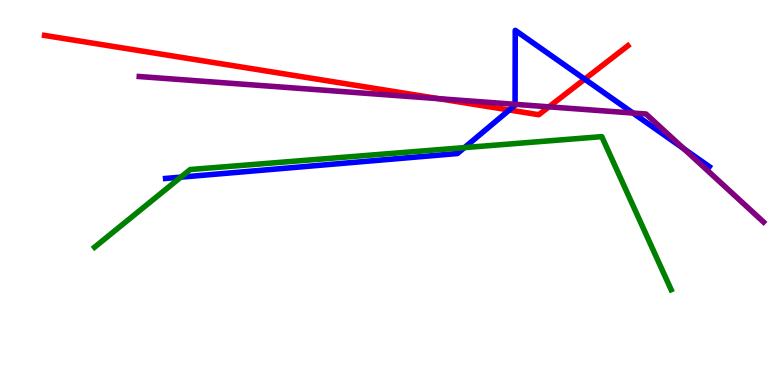[{'lines': ['blue', 'red'], 'intersections': [{'x': 6.57, 'y': 7.14}, {'x': 7.54, 'y': 7.94}]}, {'lines': ['green', 'red'], 'intersections': []}, {'lines': ['purple', 'red'], 'intersections': [{'x': 5.66, 'y': 7.44}, {'x': 7.08, 'y': 7.23}]}, {'lines': ['blue', 'green'], 'intersections': [{'x': 2.33, 'y': 5.4}, {'x': 5.99, 'y': 6.17}]}, {'lines': ['blue', 'purple'], 'intersections': [{'x': 6.65, 'y': 7.29}, {'x': 8.17, 'y': 7.06}, {'x': 8.82, 'y': 6.14}]}, {'lines': ['green', 'purple'], 'intersections': []}]